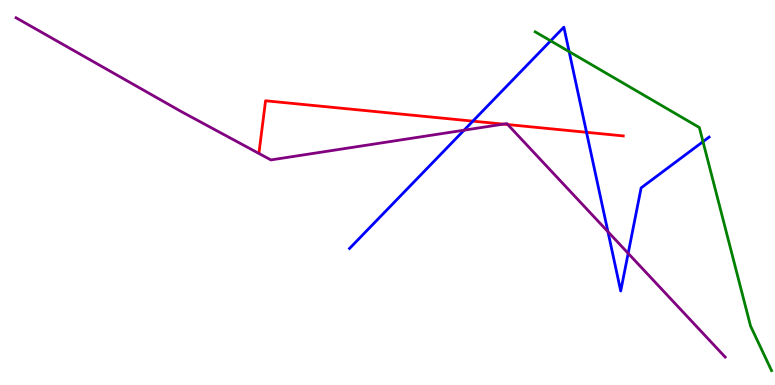[{'lines': ['blue', 'red'], 'intersections': [{'x': 6.1, 'y': 6.85}, {'x': 7.57, 'y': 6.56}]}, {'lines': ['green', 'red'], 'intersections': []}, {'lines': ['purple', 'red'], 'intersections': [{'x': 6.5, 'y': 6.78}, {'x': 6.55, 'y': 6.76}]}, {'lines': ['blue', 'green'], 'intersections': [{'x': 7.1, 'y': 8.94}, {'x': 7.34, 'y': 8.66}, {'x': 9.07, 'y': 6.32}]}, {'lines': ['blue', 'purple'], 'intersections': [{'x': 5.99, 'y': 6.62}, {'x': 7.84, 'y': 3.98}, {'x': 8.11, 'y': 3.42}]}, {'lines': ['green', 'purple'], 'intersections': []}]